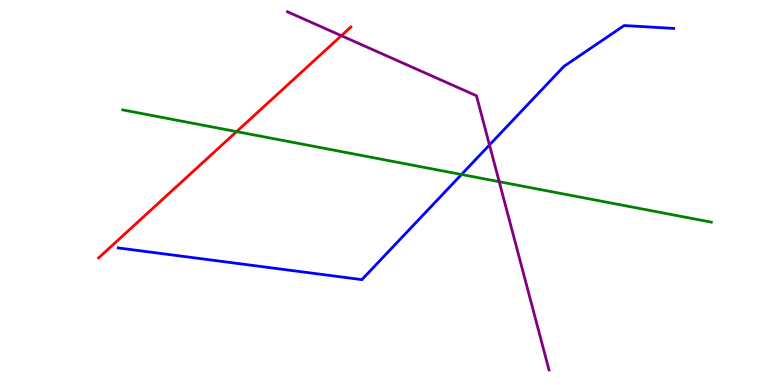[{'lines': ['blue', 'red'], 'intersections': []}, {'lines': ['green', 'red'], 'intersections': [{'x': 3.05, 'y': 6.58}]}, {'lines': ['purple', 'red'], 'intersections': [{'x': 4.4, 'y': 9.07}]}, {'lines': ['blue', 'green'], 'intersections': [{'x': 5.95, 'y': 5.47}]}, {'lines': ['blue', 'purple'], 'intersections': [{'x': 6.32, 'y': 6.24}]}, {'lines': ['green', 'purple'], 'intersections': [{'x': 6.44, 'y': 5.28}]}]